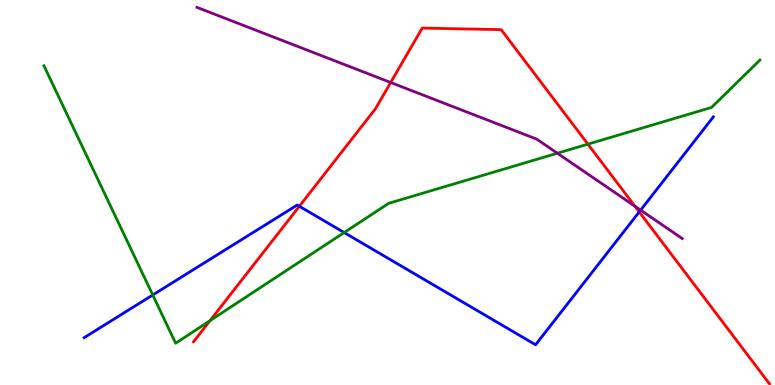[{'lines': ['blue', 'red'], 'intersections': [{'x': 3.86, 'y': 4.64}, {'x': 8.25, 'y': 4.5}]}, {'lines': ['green', 'red'], 'intersections': [{'x': 2.71, 'y': 1.67}, {'x': 7.59, 'y': 6.26}]}, {'lines': ['purple', 'red'], 'intersections': [{'x': 5.04, 'y': 7.86}, {'x': 8.19, 'y': 4.64}]}, {'lines': ['blue', 'green'], 'intersections': [{'x': 1.97, 'y': 2.34}, {'x': 4.44, 'y': 3.96}]}, {'lines': ['blue', 'purple'], 'intersections': [{'x': 8.27, 'y': 4.54}]}, {'lines': ['green', 'purple'], 'intersections': [{'x': 7.19, 'y': 6.02}]}]